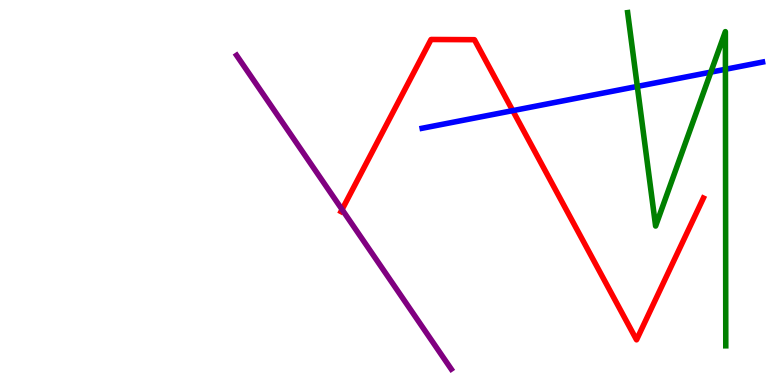[{'lines': ['blue', 'red'], 'intersections': [{'x': 6.62, 'y': 7.13}]}, {'lines': ['green', 'red'], 'intersections': []}, {'lines': ['purple', 'red'], 'intersections': [{'x': 4.41, 'y': 4.56}]}, {'lines': ['blue', 'green'], 'intersections': [{'x': 8.22, 'y': 7.76}, {'x': 9.17, 'y': 8.13}, {'x': 9.36, 'y': 8.2}]}, {'lines': ['blue', 'purple'], 'intersections': []}, {'lines': ['green', 'purple'], 'intersections': []}]